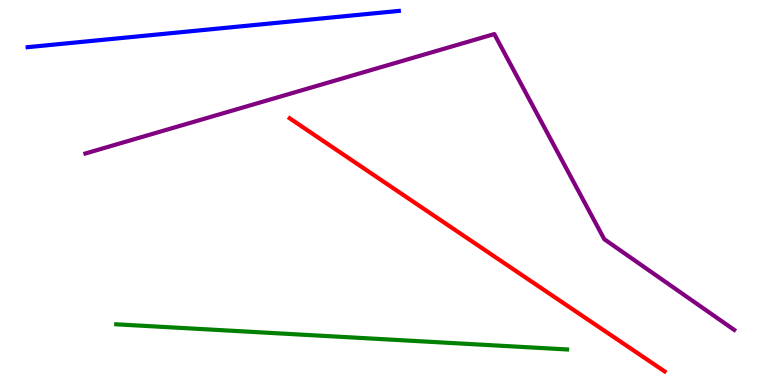[{'lines': ['blue', 'red'], 'intersections': []}, {'lines': ['green', 'red'], 'intersections': []}, {'lines': ['purple', 'red'], 'intersections': []}, {'lines': ['blue', 'green'], 'intersections': []}, {'lines': ['blue', 'purple'], 'intersections': []}, {'lines': ['green', 'purple'], 'intersections': []}]